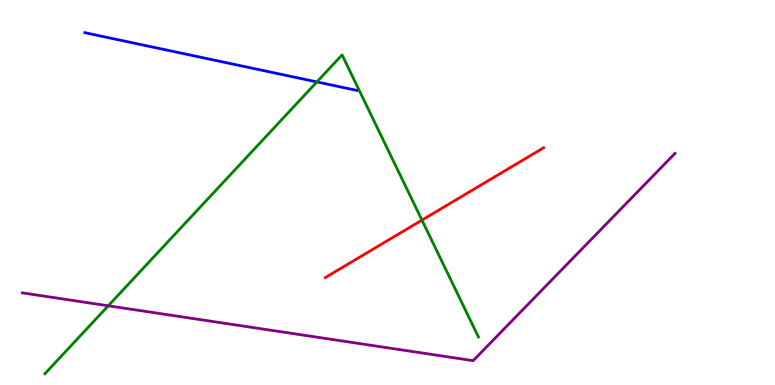[{'lines': ['blue', 'red'], 'intersections': []}, {'lines': ['green', 'red'], 'intersections': [{'x': 5.44, 'y': 4.28}]}, {'lines': ['purple', 'red'], 'intersections': []}, {'lines': ['blue', 'green'], 'intersections': [{'x': 4.09, 'y': 7.87}]}, {'lines': ['blue', 'purple'], 'intersections': []}, {'lines': ['green', 'purple'], 'intersections': [{'x': 1.4, 'y': 2.06}]}]